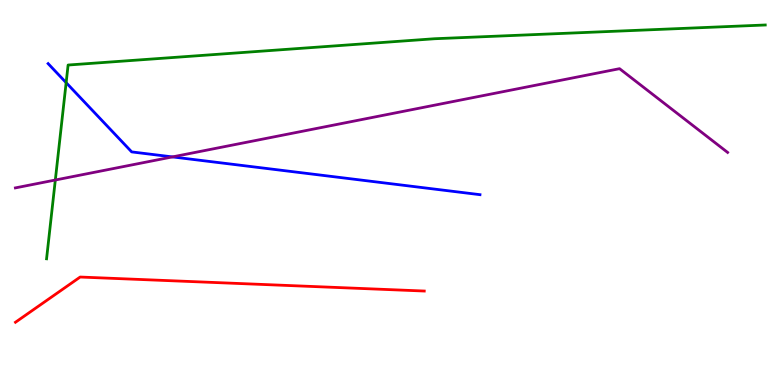[{'lines': ['blue', 'red'], 'intersections': []}, {'lines': ['green', 'red'], 'intersections': []}, {'lines': ['purple', 'red'], 'intersections': []}, {'lines': ['blue', 'green'], 'intersections': [{'x': 0.853, 'y': 7.85}]}, {'lines': ['blue', 'purple'], 'intersections': [{'x': 2.23, 'y': 5.92}]}, {'lines': ['green', 'purple'], 'intersections': [{'x': 0.714, 'y': 5.32}]}]